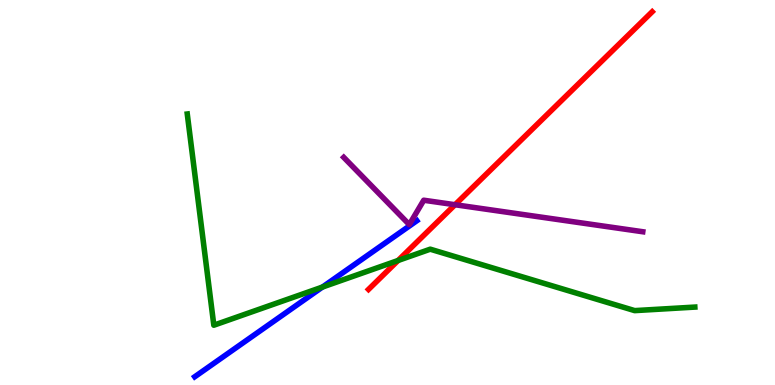[{'lines': ['blue', 'red'], 'intersections': []}, {'lines': ['green', 'red'], 'intersections': [{'x': 5.14, 'y': 3.23}]}, {'lines': ['purple', 'red'], 'intersections': [{'x': 5.87, 'y': 4.68}]}, {'lines': ['blue', 'green'], 'intersections': [{'x': 4.16, 'y': 2.54}]}, {'lines': ['blue', 'purple'], 'intersections': []}, {'lines': ['green', 'purple'], 'intersections': []}]